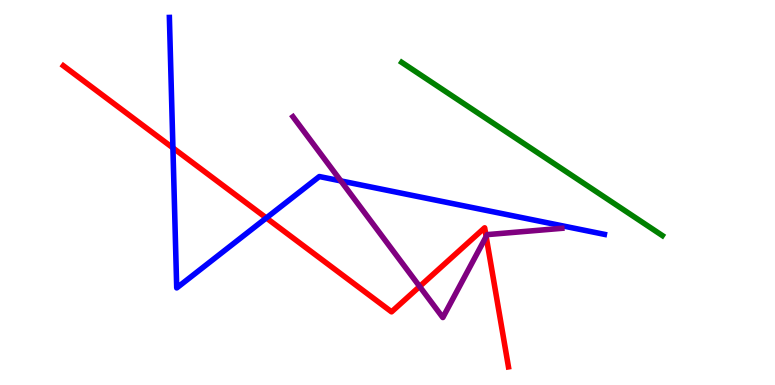[{'lines': ['blue', 'red'], 'intersections': [{'x': 2.23, 'y': 6.16}, {'x': 3.44, 'y': 4.34}]}, {'lines': ['green', 'red'], 'intersections': []}, {'lines': ['purple', 'red'], 'intersections': [{'x': 5.41, 'y': 2.56}, {'x': 6.27, 'y': 3.86}]}, {'lines': ['blue', 'green'], 'intersections': []}, {'lines': ['blue', 'purple'], 'intersections': [{'x': 4.4, 'y': 5.3}]}, {'lines': ['green', 'purple'], 'intersections': []}]